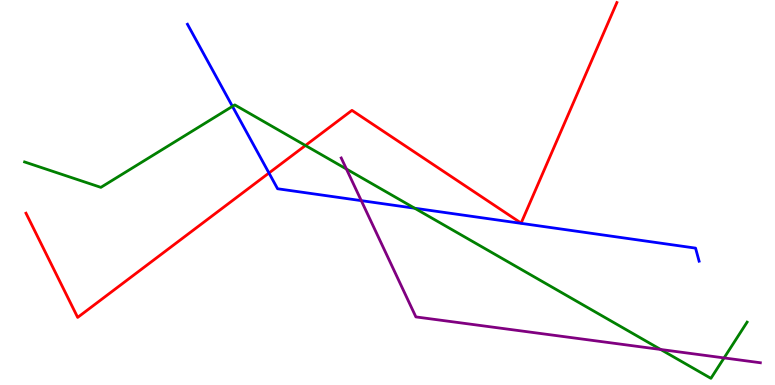[{'lines': ['blue', 'red'], 'intersections': [{'x': 3.47, 'y': 5.51}]}, {'lines': ['green', 'red'], 'intersections': [{'x': 3.94, 'y': 6.22}]}, {'lines': ['purple', 'red'], 'intersections': []}, {'lines': ['blue', 'green'], 'intersections': [{'x': 3.0, 'y': 7.24}, {'x': 5.35, 'y': 4.59}]}, {'lines': ['blue', 'purple'], 'intersections': [{'x': 4.66, 'y': 4.79}]}, {'lines': ['green', 'purple'], 'intersections': [{'x': 4.47, 'y': 5.61}, {'x': 8.52, 'y': 0.923}, {'x': 9.34, 'y': 0.703}]}]